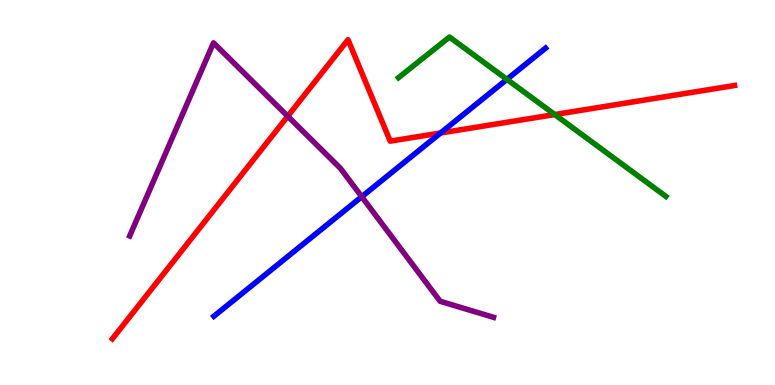[{'lines': ['blue', 'red'], 'intersections': [{'x': 5.68, 'y': 6.55}]}, {'lines': ['green', 'red'], 'intersections': [{'x': 7.16, 'y': 7.02}]}, {'lines': ['purple', 'red'], 'intersections': [{'x': 3.71, 'y': 6.98}]}, {'lines': ['blue', 'green'], 'intersections': [{'x': 6.54, 'y': 7.94}]}, {'lines': ['blue', 'purple'], 'intersections': [{'x': 4.67, 'y': 4.89}]}, {'lines': ['green', 'purple'], 'intersections': []}]